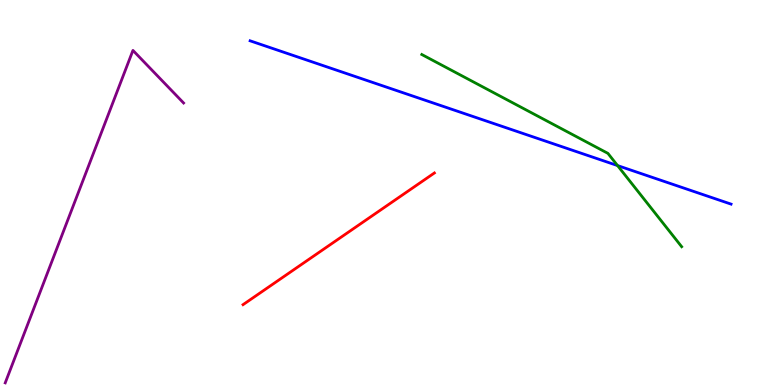[{'lines': ['blue', 'red'], 'intersections': []}, {'lines': ['green', 'red'], 'intersections': []}, {'lines': ['purple', 'red'], 'intersections': []}, {'lines': ['blue', 'green'], 'intersections': [{'x': 7.97, 'y': 5.7}]}, {'lines': ['blue', 'purple'], 'intersections': []}, {'lines': ['green', 'purple'], 'intersections': []}]